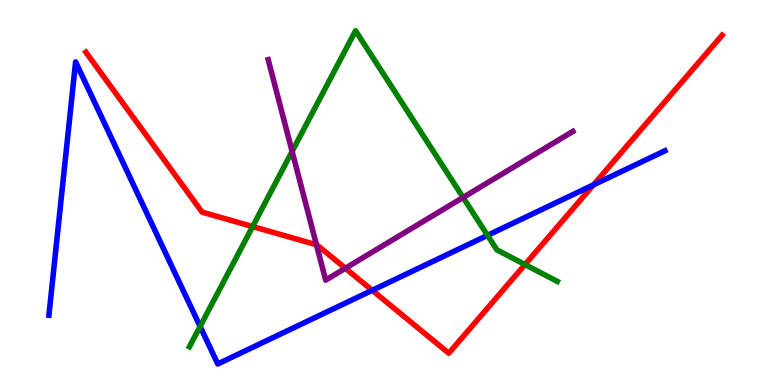[{'lines': ['blue', 'red'], 'intersections': [{'x': 4.8, 'y': 2.46}, {'x': 7.66, 'y': 5.2}]}, {'lines': ['green', 'red'], 'intersections': [{'x': 3.26, 'y': 4.12}, {'x': 6.77, 'y': 3.13}]}, {'lines': ['purple', 'red'], 'intersections': [{'x': 4.08, 'y': 3.64}, {'x': 4.46, 'y': 3.03}]}, {'lines': ['blue', 'green'], 'intersections': [{'x': 2.58, 'y': 1.52}, {'x': 6.29, 'y': 3.89}]}, {'lines': ['blue', 'purple'], 'intersections': []}, {'lines': ['green', 'purple'], 'intersections': [{'x': 3.77, 'y': 6.07}, {'x': 5.98, 'y': 4.87}]}]